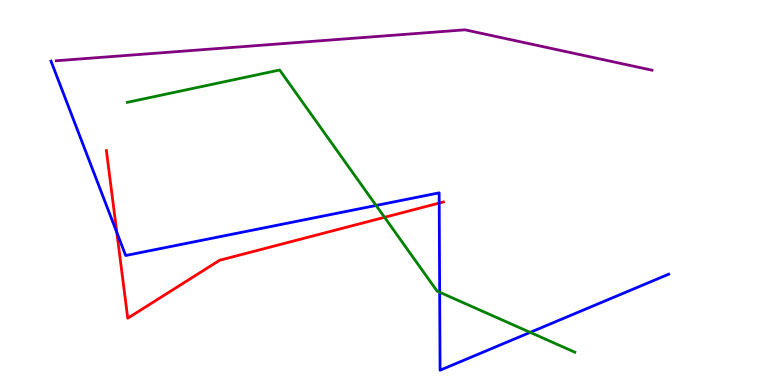[{'lines': ['blue', 'red'], 'intersections': [{'x': 1.51, 'y': 3.96}, {'x': 5.67, 'y': 4.73}]}, {'lines': ['green', 'red'], 'intersections': [{'x': 4.96, 'y': 4.36}]}, {'lines': ['purple', 'red'], 'intersections': []}, {'lines': ['blue', 'green'], 'intersections': [{'x': 4.85, 'y': 4.66}, {'x': 5.67, 'y': 2.41}, {'x': 6.84, 'y': 1.37}]}, {'lines': ['blue', 'purple'], 'intersections': []}, {'lines': ['green', 'purple'], 'intersections': []}]